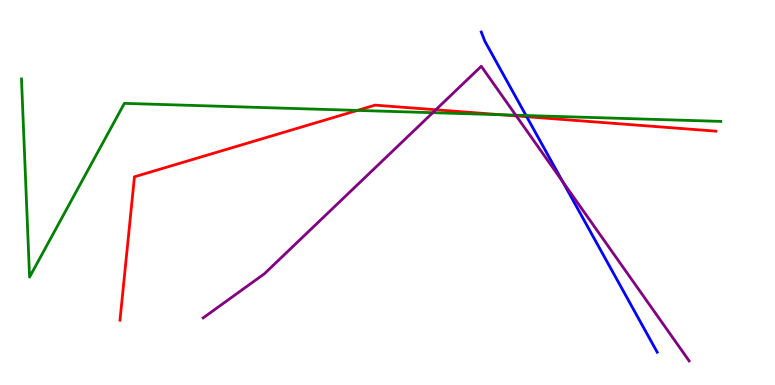[{'lines': ['blue', 'red'], 'intersections': [{'x': 6.8, 'y': 6.97}]}, {'lines': ['green', 'red'], 'intersections': [{'x': 4.61, 'y': 7.13}, {'x': 6.47, 'y': 7.02}]}, {'lines': ['purple', 'red'], 'intersections': [{'x': 5.62, 'y': 7.15}, {'x': 6.66, 'y': 6.99}]}, {'lines': ['blue', 'green'], 'intersections': [{'x': 6.79, 'y': 7.0}]}, {'lines': ['blue', 'purple'], 'intersections': [{'x': 7.26, 'y': 5.28}]}, {'lines': ['green', 'purple'], 'intersections': [{'x': 5.58, 'y': 7.07}, {'x': 6.66, 'y': 7.01}]}]